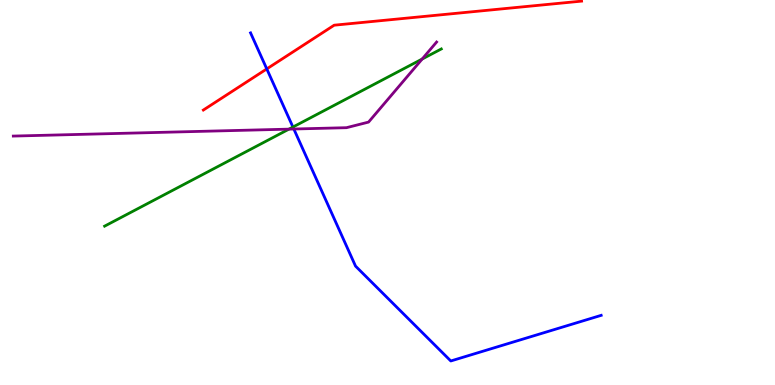[{'lines': ['blue', 'red'], 'intersections': [{'x': 3.44, 'y': 8.21}]}, {'lines': ['green', 'red'], 'intersections': []}, {'lines': ['purple', 'red'], 'intersections': []}, {'lines': ['blue', 'green'], 'intersections': [{'x': 3.78, 'y': 6.7}]}, {'lines': ['blue', 'purple'], 'intersections': [{'x': 3.79, 'y': 6.65}]}, {'lines': ['green', 'purple'], 'intersections': [{'x': 3.73, 'y': 6.65}, {'x': 5.45, 'y': 8.47}]}]